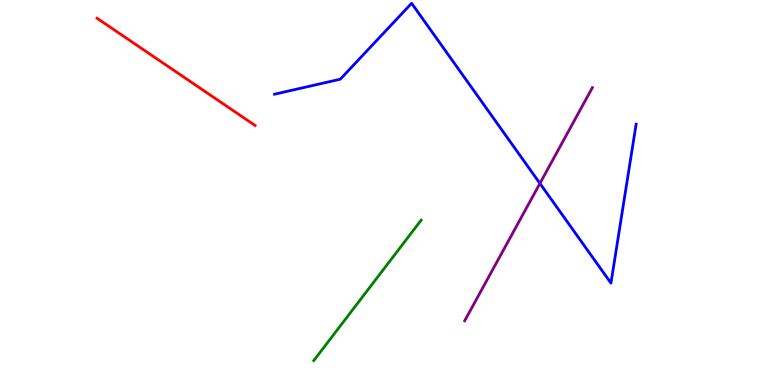[{'lines': ['blue', 'red'], 'intersections': []}, {'lines': ['green', 'red'], 'intersections': []}, {'lines': ['purple', 'red'], 'intersections': []}, {'lines': ['blue', 'green'], 'intersections': []}, {'lines': ['blue', 'purple'], 'intersections': [{'x': 6.97, 'y': 5.24}]}, {'lines': ['green', 'purple'], 'intersections': []}]